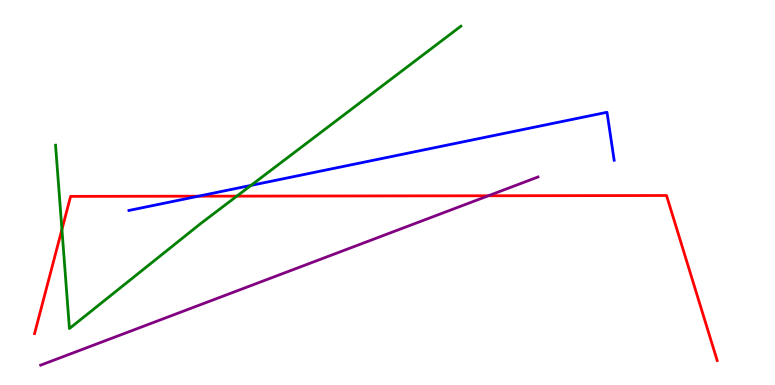[{'lines': ['blue', 'red'], 'intersections': [{'x': 2.56, 'y': 4.9}]}, {'lines': ['green', 'red'], 'intersections': [{'x': 0.799, 'y': 4.04}, {'x': 3.06, 'y': 4.91}]}, {'lines': ['purple', 'red'], 'intersections': [{'x': 6.3, 'y': 4.92}]}, {'lines': ['blue', 'green'], 'intersections': [{'x': 3.24, 'y': 5.18}]}, {'lines': ['blue', 'purple'], 'intersections': []}, {'lines': ['green', 'purple'], 'intersections': []}]